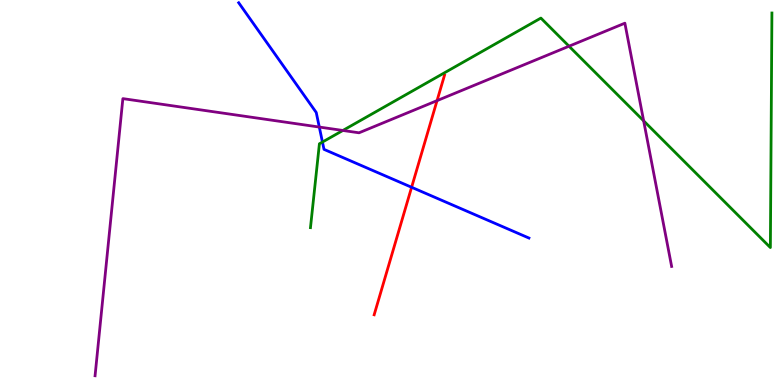[{'lines': ['blue', 'red'], 'intersections': [{'x': 5.31, 'y': 5.14}]}, {'lines': ['green', 'red'], 'intersections': []}, {'lines': ['purple', 'red'], 'intersections': [{'x': 5.64, 'y': 7.39}]}, {'lines': ['blue', 'green'], 'intersections': [{'x': 4.16, 'y': 6.31}]}, {'lines': ['blue', 'purple'], 'intersections': [{'x': 4.12, 'y': 6.7}]}, {'lines': ['green', 'purple'], 'intersections': [{'x': 4.42, 'y': 6.61}, {'x': 7.34, 'y': 8.8}, {'x': 8.31, 'y': 6.86}]}]